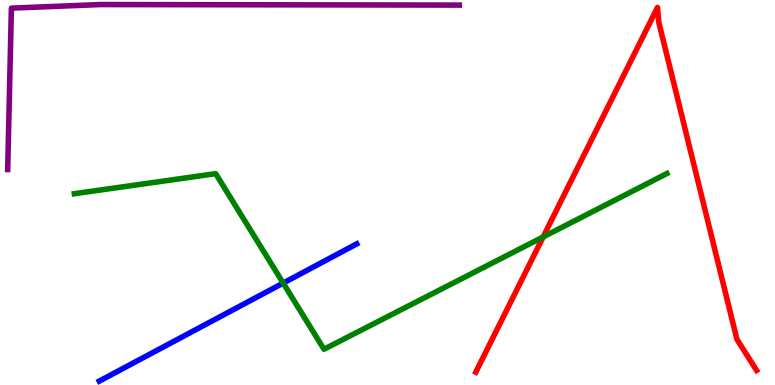[{'lines': ['blue', 'red'], 'intersections': []}, {'lines': ['green', 'red'], 'intersections': [{'x': 7.01, 'y': 3.85}]}, {'lines': ['purple', 'red'], 'intersections': []}, {'lines': ['blue', 'green'], 'intersections': [{'x': 3.65, 'y': 2.65}]}, {'lines': ['blue', 'purple'], 'intersections': []}, {'lines': ['green', 'purple'], 'intersections': []}]